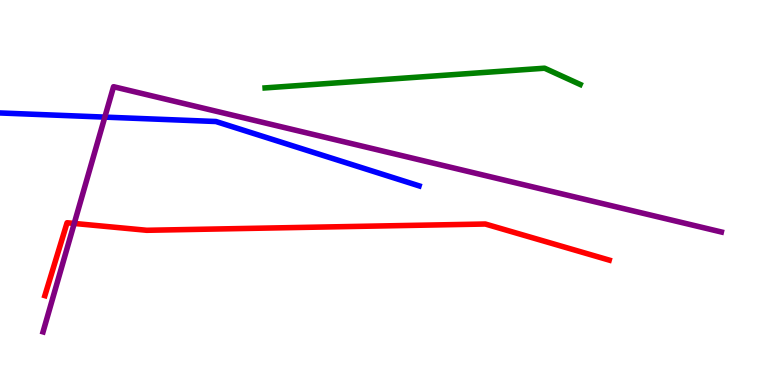[{'lines': ['blue', 'red'], 'intersections': []}, {'lines': ['green', 'red'], 'intersections': []}, {'lines': ['purple', 'red'], 'intersections': [{'x': 0.958, 'y': 4.2}]}, {'lines': ['blue', 'green'], 'intersections': []}, {'lines': ['blue', 'purple'], 'intersections': [{'x': 1.35, 'y': 6.96}]}, {'lines': ['green', 'purple'], 'intersections': []}]